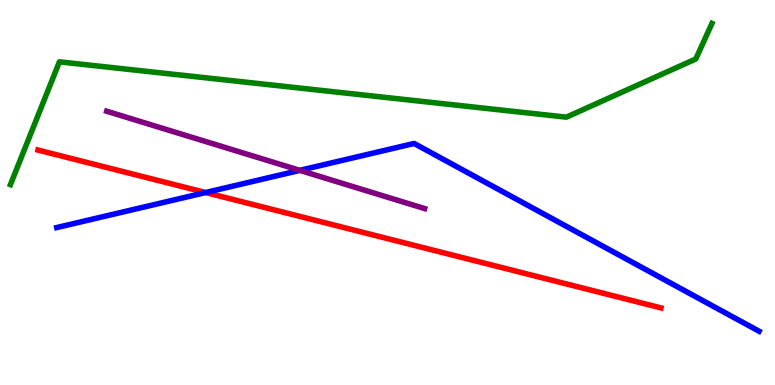[{'lines': ['blue', 'red'], 'intersections': [{'x': 2.65, 'y': 5.0}]}, {'lines': ['green', 'red'], 'intersections': []}, {'lines': ['purple', 'red'], 'intersections': []}, {'lines': ['blue', 'green'], 'intersections': []}, {'lines': ['blue', 'purple'], 'intersections': [{'x': 3.87, 'y': 5.58}]}, {'lines': ['green', 'purple'], 'intersections': []}]